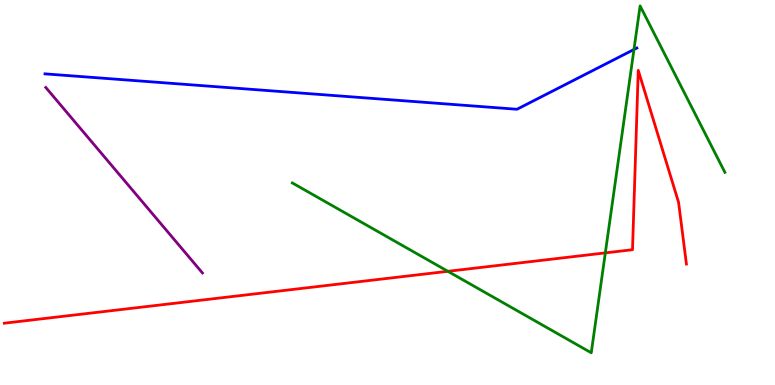[{'lines': ['blue', 'red'], 'intersections': []}, {'lines': ['green', 'red'], 'intersections': [{'x': 5.78, 'y': 2.95}, {'x': 7.81, 'y': 3.43}]}, {'lines': ['purple', 'red'], 'intersections': []}, {'lines': ['blue', 'green'], 'intersections': [{'x': 8.18, 'y': 8.71}]}, {'lines': ['blue', 'purple'], 'intersections': []}, {'lines': ['green', 'purple'], 'intersections': []}]